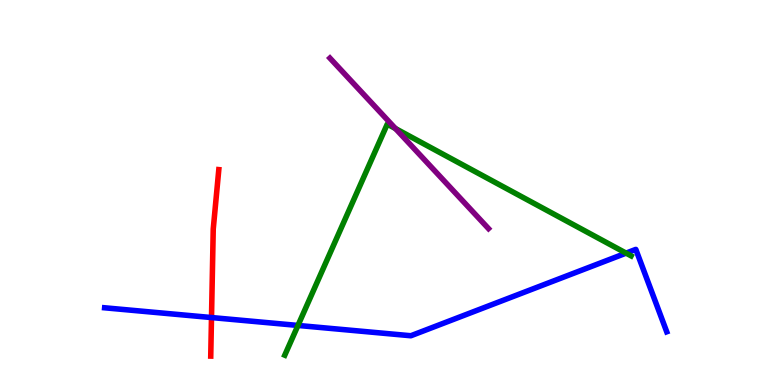[{'lines': ['blue', 'red'], 'intersections': [{'x': 2.73, 'y': 1.75}]}, {'lines': ['green', 'red'], 'intersections': []}, {'lines': ['purple', 'red'], 'intersections': []}, {'lines': ['blue', 'green'], 'intersections': [{'x': 3.84, 'y': 1.55}, {'x': 8.08, 'y': 3.43}]}, {'lines': ['blue', 'purple'], 'intersections': []}, {'lines': ['green', 'purple'], 'intersections': [{'x': 5.1, 'y': 6.66}]}]